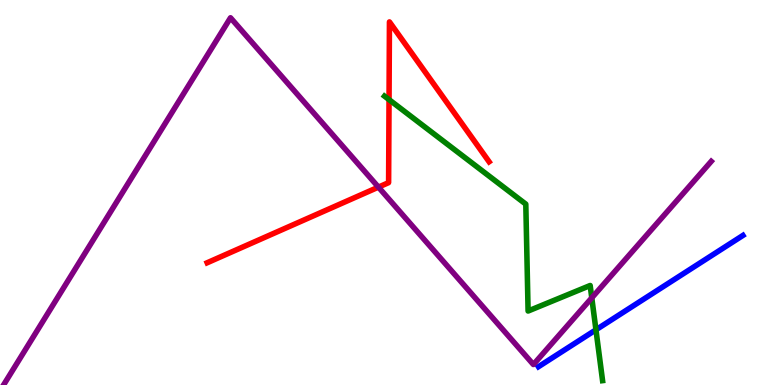[{'lines': ['blue', 'red'], 'intersections': []}, {'lines': ['green', 'red'], 'intersections': [{'x': 5.02, 'y': 7.41}]}, {'lines': ['purple', 'red'], 'intersections': [{'x': 4.88, 'y': 5.14}]}, {'lines': ['blue', 'green'], 'intersections': [{'x': 7.69, 'y': 1.43}]}, {'lines': ['blue', 'purple'], 'intersections': []}, {'lines': ['green', 'purple'], 'intersections': [{'x': 7.64, 'y': 2.26}]}]